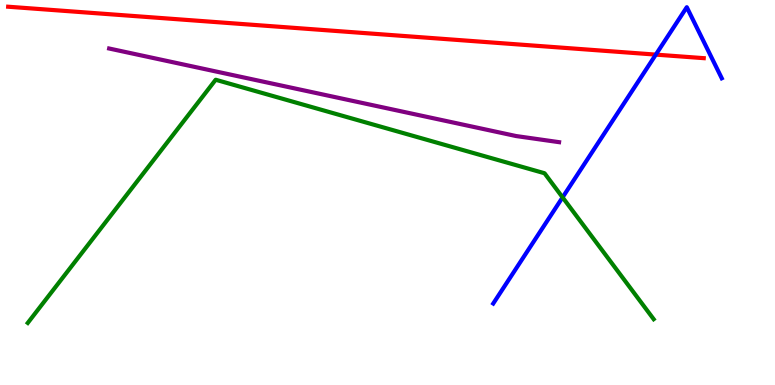[{'lines': ['blue', 'red'], 'intersections': [{'x': 8.46, 'y': 8.58}]}, {'lines': ['green', 'red'], 'intersections': []}, {'lines': ['purple', 'red'], 'intersections': []}, {'lines': ['blue', 'green'], 'intersections': [{'x': 7.26, 'y': 4.87}]}, {'lines': ['blue', 'purple'], 'intersections': []}, {'lines': ['green', 'purple'], 'intersections': []}]